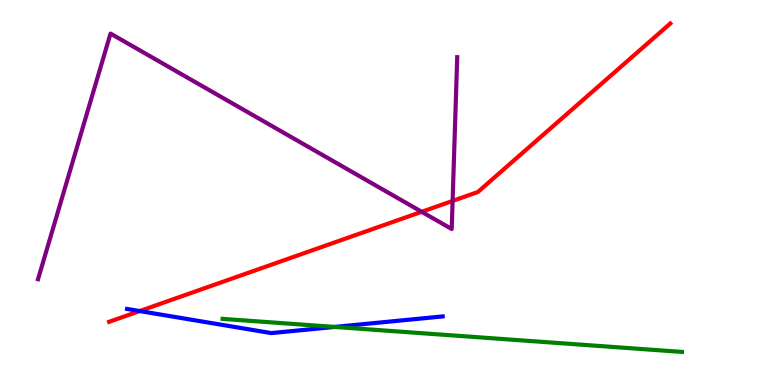[{'lines': ['blue', 'red'], 'intersections': [{'x': 1.8, 'y': 1.92}]}, {'lines': ['green', 'red'], 'intersections': []}, {'lines': ['purple', 'red'], 'intersections': [{'x': 5.44, 'y': 4.5}, {'x': 5.84, 'y': 4.78}]}, {'lines': ['blue', 'green'], 'intersections': [{'x': 4.32, 'y': 1.51}]}, {'lines': ['blue', 'purple'], 'intersections': []}, {'lines': ['green', 'purple'], 'intersections': []}]